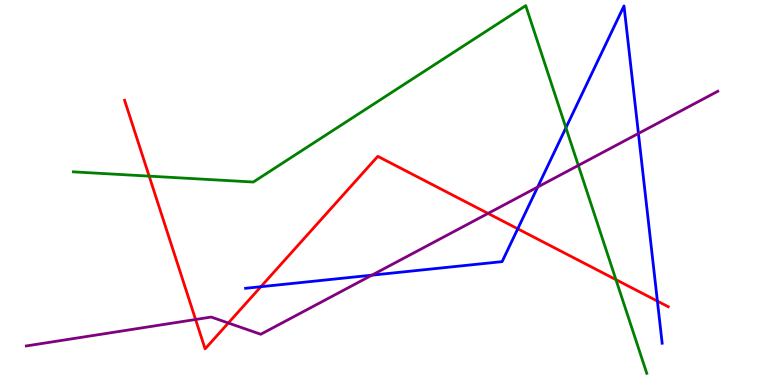[{'lines': ['blue', 'red'], 'intersections': [{'x': 3.37, 'y': 2.55}, {'x': 6.68, 'y': 4.06}, {'x': 8.48, 'y': 2.18}]}, {'lines': ['green', 'red'], 'intersections': [{'x': 1.92, 'y': 5.42}, {'x': 7.95, 'y': 2.74}]}, {'lines': ['purple', 'red'], 'intersections': [{'x': 2.52, 'y': 1.7}, {'x': 2.95, 'y': 1.61}, {'x': 6.3, 'y': 4.46}]}, {'lines': ['blue', 'green'], 'intersections': [{'x': 7.3, 'y': 6.68}]}, {'lines': ['blue', 'purple'], 'intersections': [{'x': 4.8, 'y': 2.85}, {'x': 6.94, 'y': 5.14}, {'x': 8.24, 'y': 6.53}]}, {'lines': ['green', 'purple'], 'intersections': [{'x': 7.46, 'y': 5.7}]}]